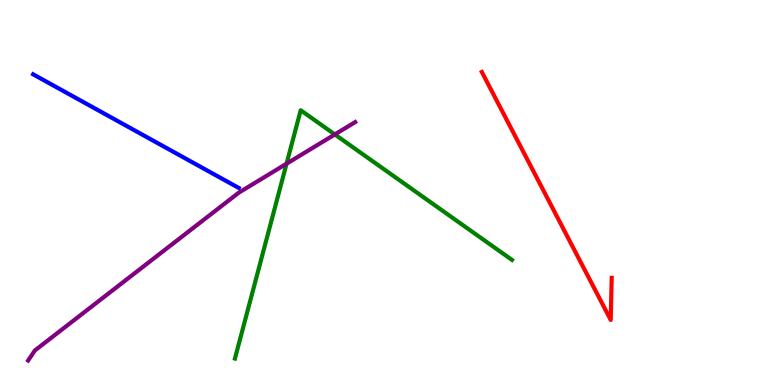[{'lines': ['blue', 'red'], 'intersections': []}, {'lines': ['green', 'red'], 'intersections': []}, {'lines': ['purple', 'red'], 'intersections': []}, {'lines': ['blue', 'green'], 'intersections': []}, {'lines': ['blue', 'purple'], 'intersections': []}, {'lines': ['green', 'purple'], 'intersections': [{'x': 3.7, 'y': 5.75}, {'x': 4.32, 'y': 6.51}]}]